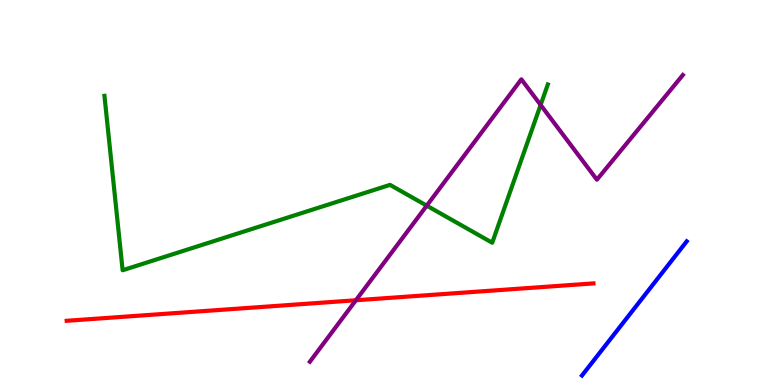[{'lines': ['blue', 'red'], 'intersections': []}, {'lines': ['green', 'red'], 'intersections': []}, {'lines': ['purple', 'red'], 'intersections': [{'x': 4.59, 'y': 2.2}]}, {'lines': ['blue', 'green'], 'intersections': []}, {'lines': ['blue', 'purple'], 'intersections': []}, {'lines': ['green', 'purple'], 'intersections': [{'x': 5.51, 'y': 4.66}, {'x': 6.98, 'y': 7.27}]}]